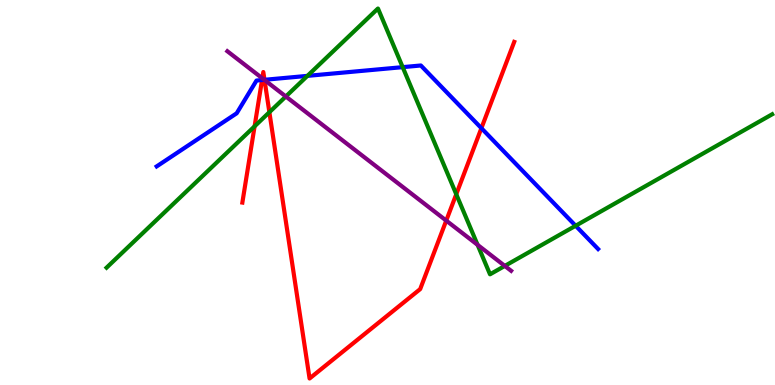[{'lines': ['blue', 'red'], 'intersections': [{'x': 3.38, 'y': 7.92}, {'x': 3.41, 'y': 7.93}, {'x': 6.21, 'y': 6.67}]}, {'lines': ['green', 'red'], 'intersections': [{'x': 3.29, 'y': 6.72}, {'x': 3.48, 'y': 7.09}, {'x': 5.89, 'y': 4.95}]}, {'lines': ['purple', 'red'], 'intersections': [{'x': 3.38, 'y': 7.97}, {'x': 3.41, 'y': 7.92}, {'x': 5.76, 'y': 4.27}]}, {'lines': ['blue', 'green'], 'intersections': [{'x': 3.97, 'y': 8.03}, {'x': 5.2, 'y': 8.26}, {'x': 7.43, 'y': 4.14}]}, {'lines': ['blue', 'purple'], 'intersections': [{'x': 3.41, 'y': 7.93}]}, {'lines': ['green', 'purple'], 'intersections': [{'x': 3.69, 'y': 7.49}, {'x': 6.16, 'y': 3.64}, {'x': 6.51, 'y': 3.09}]}]